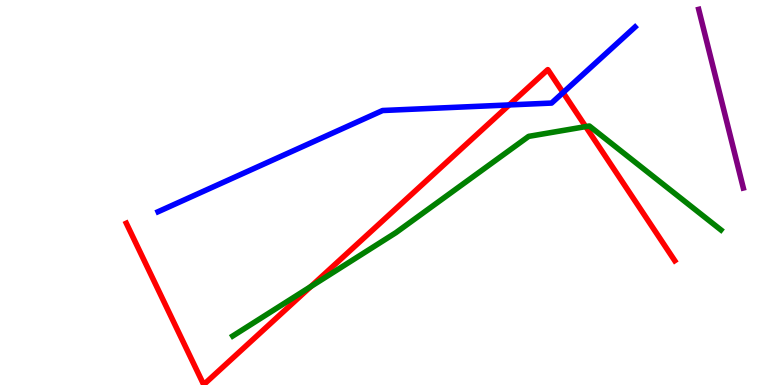[{'lines': ['blue', 'red'], 'intersections': [{'x': 6.57, 'y': 7.27}, {'x': 7.27, 'y': 7.6}]}, {'lines': ['green', 'red'], 'intersections': [{'x': 4.01, 'y': 2.56}, {'x': 7.56, 'y': 6.71}]}, {'lines': ['purple', 'red'], 'intersections': []}, {'lines': ['blue', 'green'], 'intersections': []}, {'lines': ['blue', 'purple'], 'intersections': []}, {'lines': ['green', 'purple'], 'intersections': []}]